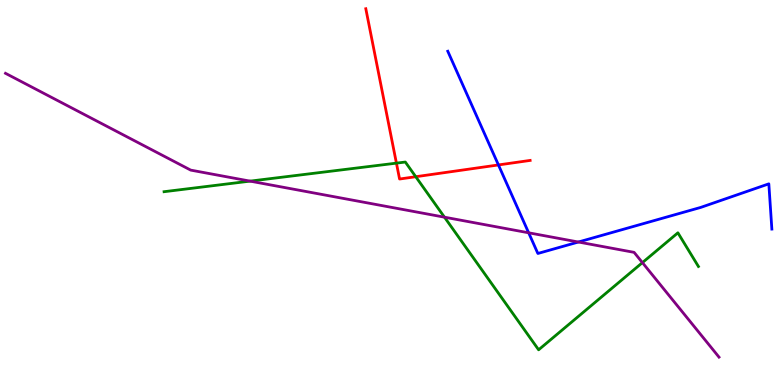[{'lines': ['blue', 'red'], 'intersections': [{'x': 6.43, 'y': 5.72}]}, {'lines': ['green', 'red'], 'intersections': [{'x': 5.12, 'y': 5.76}, {'x': 5.36, 'y': 5.41}]}, {'lines': ['purple', 'red'], 'intersections': []}, {'lines': ['blue', 'green'], 'intersections': []}, {'lines': ['blue', 'purple'], 'intersections': [{'x': 6.82, 'y': 3.95}, {'x': 7.46, 'y': 3.71}]}, {'lines': ['green', 'purple'], 'intersections': [{'x': 3.23, 'y': 5.3}, {'x': 5.74, 'y': 4.36}, {'x': 8.29, 'y': 3.18}]}]